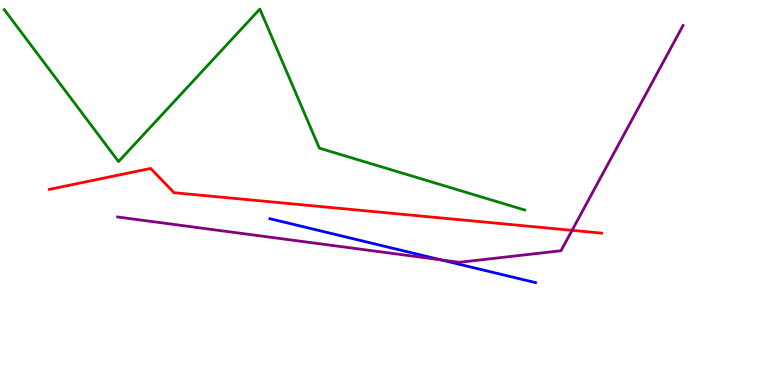[{'lines': ['blue', 'red'], 'intersections': []}, {'lines': ['green', 'red'], 'intersections': []}, {'lines': ['purple', 'red'], 'intersections': [{'x': 7.38, 'y': 4.02}]}, {'lines': ['blue', 'green'], 'intersections': []}, {'lines': ['blue', 'purple'], 'intersections': [{'x': 5.69, 'y': 3.25}]}, {'lines': ['green', 'purple'], 'intersections': []}]